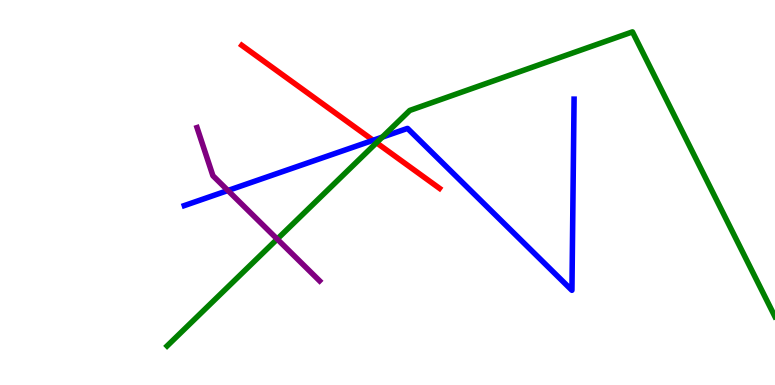[{'lines': ['blue', 'red'], 'intersections': [{'x': 4.81, 'y': 6.36}]}, {'lines': ['green', 'red'], 'intersections': [{'x': 4.86, 'y': 6.29}]}, {'lines': ['purple', 'red'], 'intersections': []}, {'lines': ['blue', 'green'], 'intersections': [{'x': 4.93, 'y': 6.44}]}, {'lines': ['blue', 'purple'], 'intersections': [{'x': 2.94, 'y': 5.05}]}, {'lines': ['green', 'purple'], 'intersections': [{'x': 3.58, 'y': 3.79}]}]